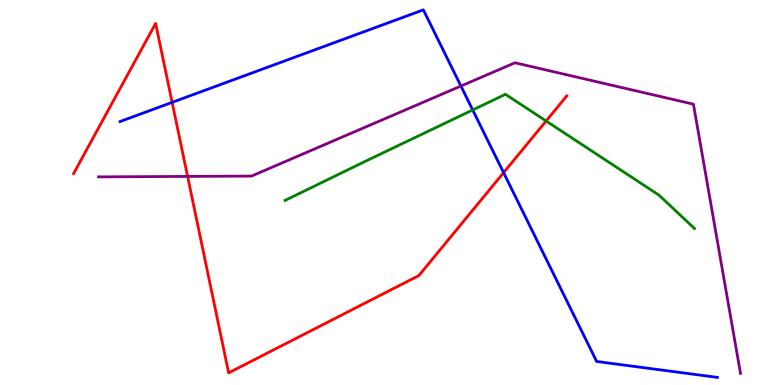[{'lines': ['blue', 'red'], 'intersections': [{'x': 2.22, 'y': 7.34}, {'x': 6.5, 'y': 5.52}]}, {'lines': ['green', 'red'], 'intersections': [{'x': 7.05, 'y': 6.86}]}, {'lines': ['purple', 'red'], 'intersections': [{'x': 2.42, 'y': 5.42}]}, {'lines': ['blue', 'green'], 'intersections': [{'x': 6.1, 'y': 7.14}]}, {'lines': ['blue', 'purple'], 'intersections': [{'x': 5.95, 'y': 7.77}]}, {'lines': ['green', 'purple'], 'intersections': []}]